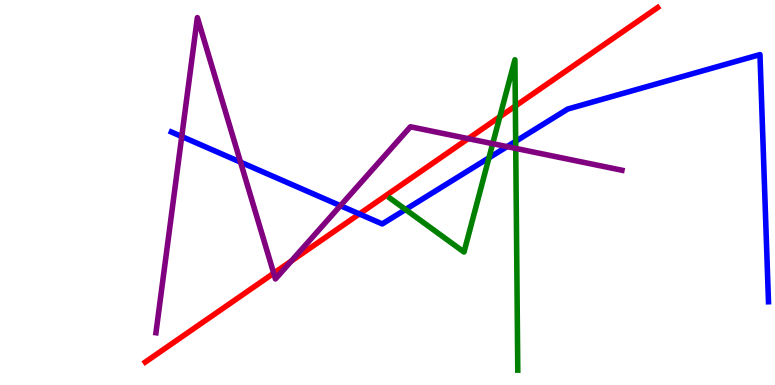[{'lines': ['blue', 'red'], 'intersections': [{'x': 4.64, 'y': 4.44}]}, {'lines': ['green', 'red'], 'intersections': [{'x': 6.45, 'y': 6.97}, {'x': 6.65, 'y': 7.25}]}, {'lines': ['purple', 'red'], 'intersections': [{'x': 3.53, 'y': 2.9}, {'x': 3.76, 'y': 3.22}, {'x': 6.04, 'y': 6.4}]}, {'lines': ['blue', 'green'], 'intersections': [{'x': 5.23, 'y': 4.56}, {'x': 6.31, 'y': 5.9}, {'x': 6.65, 'y': 6.33}]}, {'lines': ['blue', 'purple'], 'intersections': [{'x': 2.35, 'y': 6.45}, {'x': 3.1, 'y': 5.79}, {'x': 4.39, 'y': 4.66}, {'x': 6.54, 'y': 6.19}]}, {'lines': ['green', 'purple'], 'intersections': [{'x': 6.36, 'y': 6.27}, {'x': 6.65, 'y': 6.15}]}]